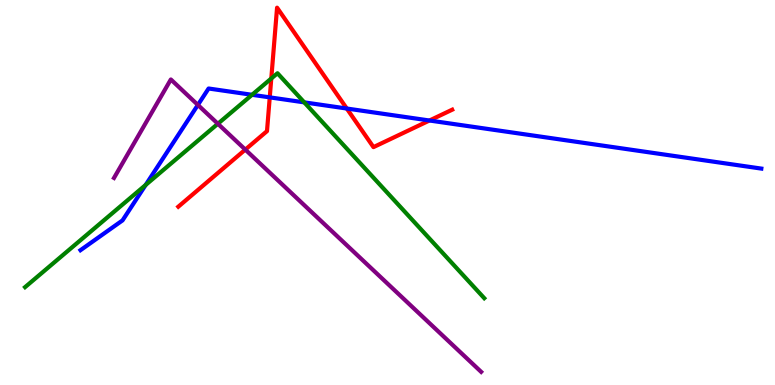[{'lines': ['blue', 'red'], 'intersections': [{'x': 3.48, 'y': 7.47}, {'x': 4.47, 'y': 7.18}, {'x': 5.54, 'y': 6.87}]}, {'lines': ['green', 'red'], 'intersections': [{'x': 3.5, 'y': 7.96}]}, {'lines': ['purple', 'red'], 'intersections': [{'x': 3.17, 'y': 6.11}]}, {'lines': ['blue', 'green'], 'intersections': [{'x': 1.88, 'y': 5.2}, {'x': 3.25, 'y': 7.54}, {'x': 3.93, 'y': 7.34}]}, {'lines': ['blue', 'purple'], 'intersections': [{'x': 2.55, 'y': 7.27}]}, {'lines': ['green', 'purple'], 'intersections': [{'x': 2.81, 'y': 6.79}]}]